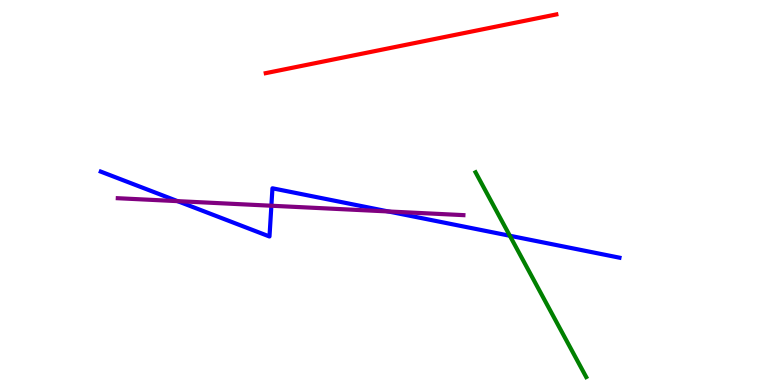[{'lines': ['blue', 'red'], 'intersections': []}, {'lines': ['green', 'red'], 'intersections': []}, {'lines': ['purple', 'red'], 'intersections': []}, {'lines': ['blue', 'green'], 'intersections': [{'x': 6.58, 'y': 3.88}]}, {'lines': ['blue', 'purple'], 'intersections': [{'x': 2.29, 'y': 4.78}, {'x': 3.5, 'y': 4.66}, {'x': 5.01, 'y': 4.51}]}, {'lines': ['green', 'purple'], 'intersections': []}]